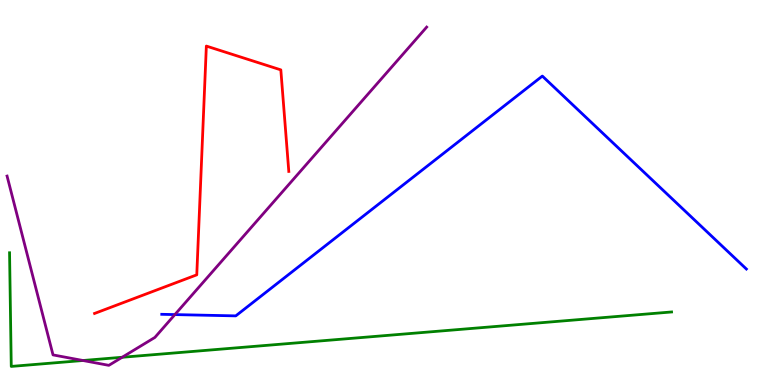[{'lines': ['blue', 'red'], 'intersections': []}, {'lines': ['green', 'red'], 'intersections': []}, {'lines': ['purple', 'red'], 'intersections': []}, {'lines': ['blue', 'green'], 'intersections': []}, {'lines': ['blue', 'purple'], 'intersections': [{'x': 2.26, 'y': 1.83}]}, {'lines': ['green', 'purple'], 'intersections': [{'x': 1.07, 'y': 0.636}, {'x': 1.58, 'y': 0.72}]}]